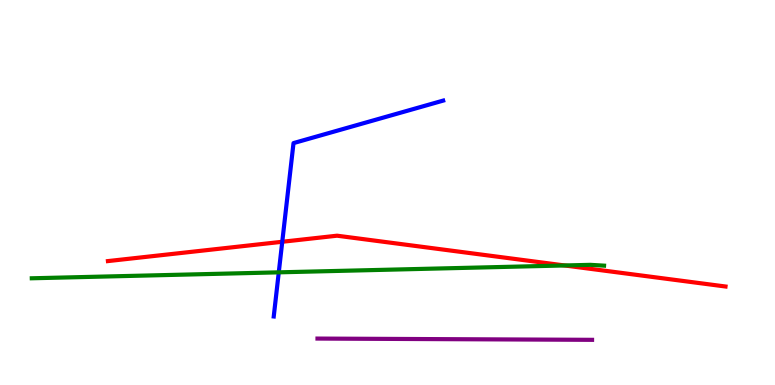[{'lines': ['blue', 'red'], 'intersections': [{'x': 3.64, 'y': 3.72}]}, {'lines': ['green', 'red'], 'intersections': [{'x': 7.29, 'y': 3.1}]}, {'lines': ['purple', 'red'], 'intersections': []}, {'lines': ['blue', 'green'], 'intersections': [{'x': 3.6, 'y': 2.93}]}, {'lines': ['blue', 'purple'], 'intersections': []}, {'lines': ['green', 'purple'], 'intersections': []}]